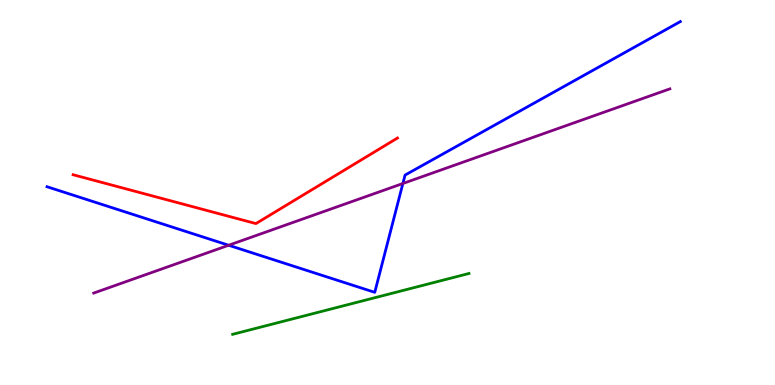[{'lines': ['blue', 'red'], 'intersections': []}, {'lines': ['green', 'red'], 'intersections': []}, {'lines': ['purple', 'red'], 'intersections': []}, {'lines': ['blue', 'green'], 'intersections': []}, {'lines': ['blue', 'purple'], 'intersections': [{'x': 2.95, 'y': 3.63}, {'x': 5.2, 'y': 5.23}]}, {'lines': ['green', 'purple'], 'intersections': []}]